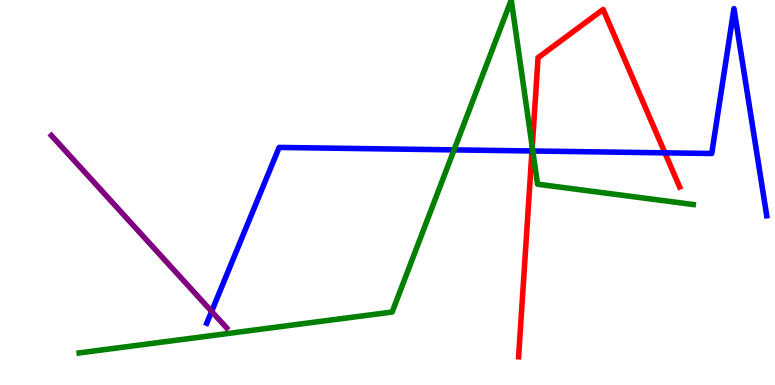[{'lines': ['blue', 'red'], 'intersections': [{'x': 6.86, 'y': 6.08}, {'x': 8.58, 'y': 6.03}]}, {'lines': ['green', 'red'], 'intersections': [{'x': 6.87, 'y': 6.18}]}, {'lines': ['purple', 'red'], 'intersections': []}, {'lines': ['blue', 'green'], 'intersections': [{'x': 5.86, 'y': 6.11}, {'x': 6.87, 'y': 6.08}]}, {'lines': ['blue', 'purple'], 'intersections': [{'x': 2.73, 'y': 1.91}]}, {'lines': ['green', 'purple'], 'intersections': []}]